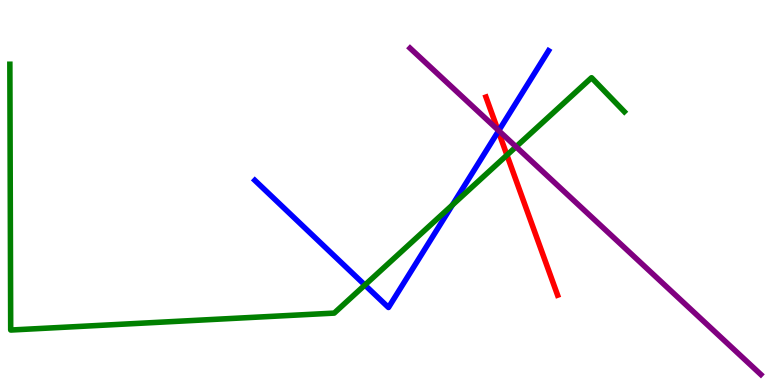[{'lines': ['blue', 'red'], 'intersections': [{'x': 6.43, 'y': 6.59}]}, {'lines': ['green', 'red'], 'intersections': [{'x': 6.54, 'y': 5.97}]}, {'lines': ['purple', 'red'], 'intersections': [{'x': 6.42, 'y': 6.63}]}, {'lines': ['blue', 'green'], 'intersections': [{'x': 4.71, 'y': 2.6}, {'x': 5.84, 'y': 4.68}]}, {'lines': ['blue', 'purple'], 'intersections': [{'x': 6.44, 'y': 6.61}]}, {'lines': ['green', 'purple'], 'intersections': [{'x': 6.66, 'y': 6.19}]}]